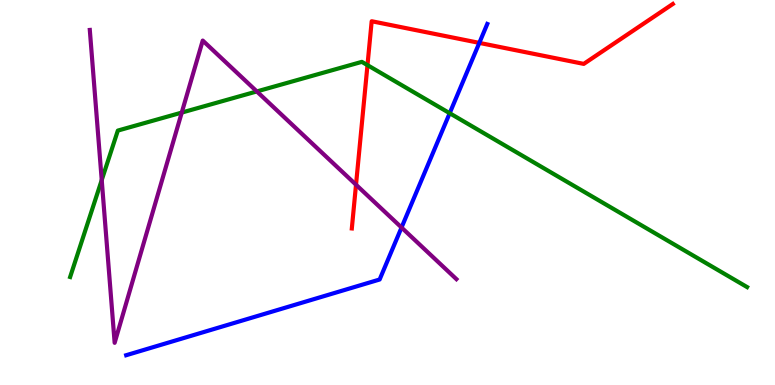[{'lines': ['blue', 'red'], 'intersections': [{'x': 6.18, 'y': 8.89}]}, {'lines': ['green', 'red'], 'intersections': [{'x': 4.74, 'y': 8.31}]}, {'lines': ['purple', 'red'], 'intersections': [{'x': 4.59, 'y': 5.2}]}, {'lines': ['blue', 'green'], 'intersections': [{'x': 5.8, 'y': 7.06}]}, {'lines': ['blue', 'purple'], 'intersections': [{'x': 5.18, 'y': 4.09}]}, {'lines': ['green', 'purple'], 'intersections': [{'x': 1.31, 'y': 5.32}, {'x': 2.35, 'y': 7.08}, {'x': 3.31, 'y': 7.63}]}]